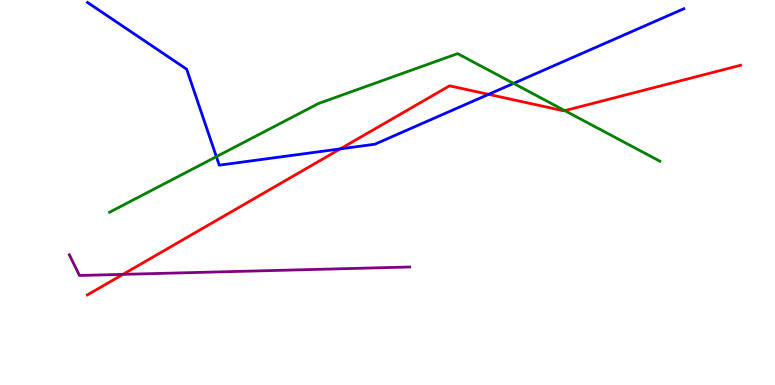[{'lines': ['blue', 'red'], 'intersections': [{'x': 4.39, 'y': 6.13}, {'x': 6.3, 'y': 7.55}]}, {'lines': ['green', 'red'], 'intersections': [{'x': 7.29, 'y': 7.13}]}, {'lines': ['purple', 'red'], 'intersections': [{'x': 1.59, 'y': 2.87}]}, {'lines': ['blue', 'green'], 'intersections': [{'x': 2.79, 'y': 5.93}, {'x': 6.63, 'y': 7.83}]}, {'lines': ['blue', 'purple'], 'intersections': []}, {'lines': ['green', 'purple'], 'intersections': []}]